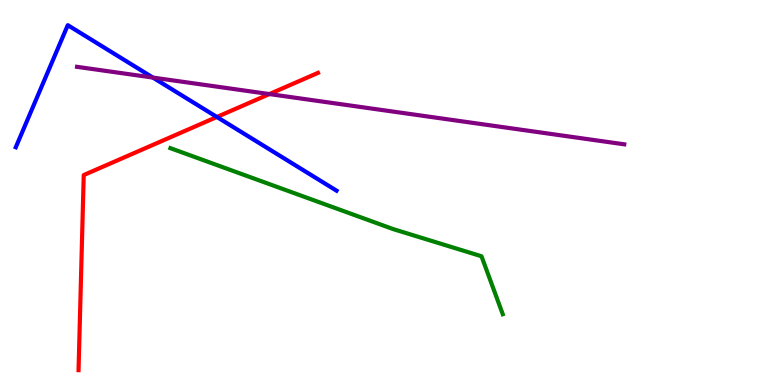[{'lines': ['blue', 'red'], 'intersections': [{'x': 2.8, 'y': 6.96}]}, {'lines': ['green', 'red'], 'intersections': []}, {'lines': ['purple', 'red'], 'intersections': [{'x': 3.48, 'y': 7.56}]}, {'lines': ['blue', 'green'], 'intersections': []}, {'lines': ['blue', 'purple'], 'intersections': [{'x': 1.97, 'y': 7.99}]}, {'lines': ['green', 'purple'], 'intersections': []}]